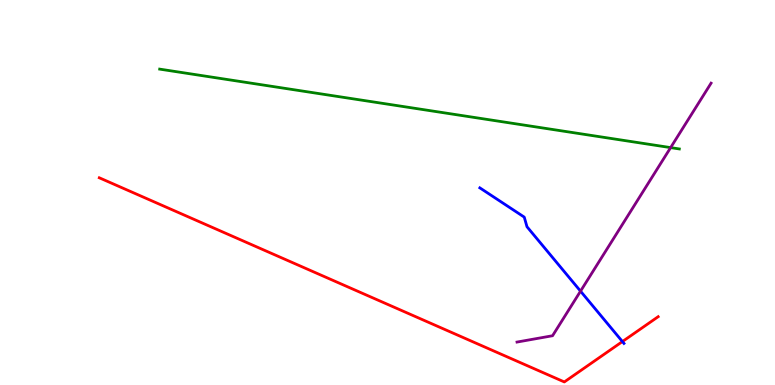[{'lines': ['blue', 'red'], 'intersections': [{'x': 8.03, 'y': 1.13}]}, {'lines': ['green', 'red'], 'intersections': []}, {'lines': ['purple', 'red'], 'intersections': []}, {'lines': ['blue', 'green'], 'intersections': []}, {'lines': ['blue', 'purple'], 'intersections': [{'x': 7.49, 'y': 2.44}]}, {'lines': ['green', 'purple'], 'intersections': [{'x': 8.65, 'y': 6.17}]}]